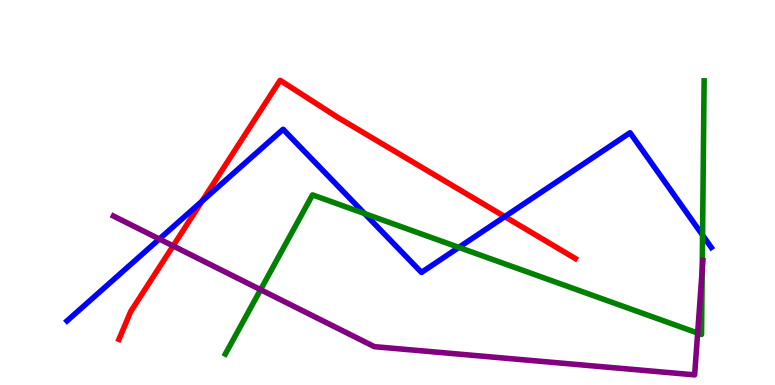[{'lines': ['blue', 'red'], 'intersections': [{'x': 2.61, 'y': 4.77}, {'x': 6.51, 'y': 4.37}]}, {'lines': ['green', 'red'], 'intersections': []}, {'lines': ['purple', 'red'], 'intersections': [{'x': 2.23, 'y': 3.61}]}, {'lines': ['blue', 'green'], 'intersections': [{'x': 4.7, 'y': 4.45}, {'x': 5.92, 'y': 3.57}, {'x': 9.07, 'y': 3.89}]}, {'lines': ['blue', 'purple'], 'intersections': [{'x': 2.06, 'y': 3.79}]}, {'lines': ['green', 'purple'], 'intersections': [{'x': 3.36, 'y': 2.48}, {'x': 9.0, 'y': 1.35}, {'x': 9.06, 'y': 2.98}]}]